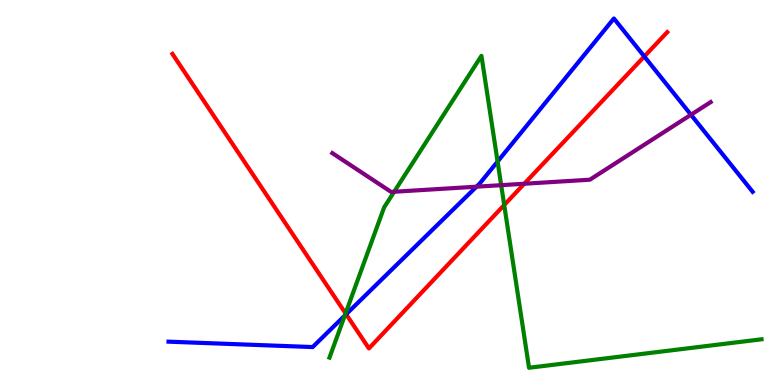[{'lines': ['blue', 'red'], 'intersections': [{'x': 4.47, 'y': 1.84}, {'x': 8.31, 'y': 8.53}]}, {'lines': ['green', 'red'], 'intersections': [{'x': 4.46, 'y': 1.86}, {'x': 6.51, 'y': 4.68}]}, {'lines': ['purple', 'red'], 'intersections': [{'x': 6.76, 'y': 5.23}]}, {'lines': ['blue', 'green'], 'intersections': [{'x': 4.45, 'y': 1.8}, {'x': 6.42, 'y': 5.8}]}, {'lines': ['blue', 'purple'], 'intersections': [{'x': 6.15, 'y': 5.15}, {'x': 8.92, 'y': 7.02}]}, {'lines': ['green', 'purple'], 'intersections': [{'x': 5.09, 'y': 5.02}, {'x': 6.47, 'y': 5.19}]}]